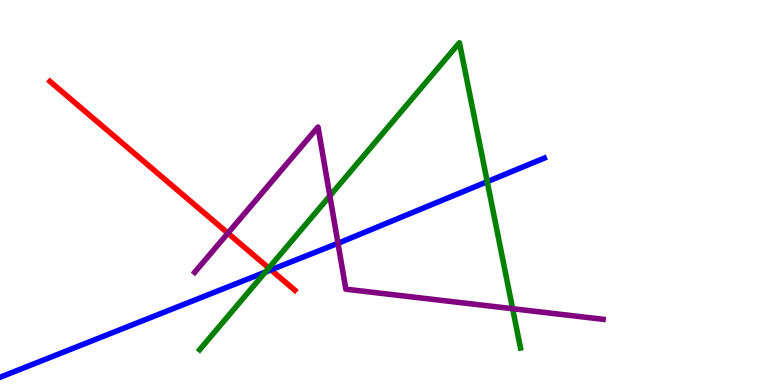[{'lines': ['blue', 'red'], 'intersections': [{'x': 3.5, 'y': 2.99}]}, {'lines': ['green', 'red'], 'intersections': [{'x': 3.47, 'y': 3.04}]}, {'lines': ['purple', 'red'], 'intersections': [{'x': 2.94, 'y': 3.94}]}, {'lines': ['blue', 'green'], 'intersections': [{'x': 3.42, 'y': 2.93}, {'x': 6.29, 'y': 5.28}]}, {'lines': ['blue', 'purple'], 'intersections': [{'x': 4.36, 'y': 3.68}]}, {'lines': ['green', 'purple'], 'intersections': [{'x': 4.26, 'y': 4.91}, {'x': 6.61, 'y': 1.98}]}]